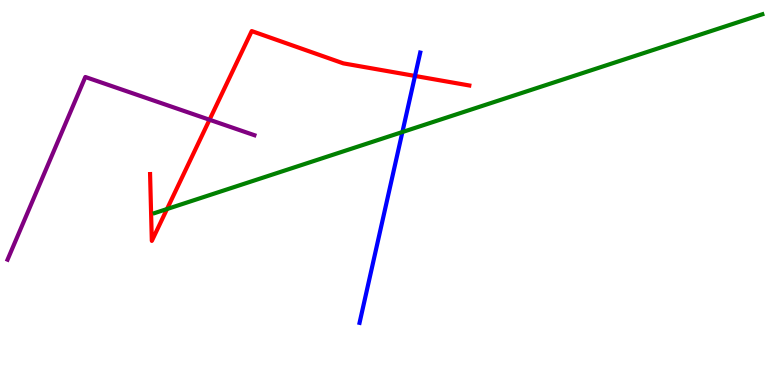[{'lines': ['blue', 'red'], 'intersections': [{'x': 5.35, 'y': 8.03}]}, {'lines': ['green', 'red'], 'intersections': [{'x': 2.15, 'y': 4.57}]}, {'lines': ['purple', 'red'], 'intersections': [{'x': 2.7, 'y': 6.89}]}, {'lines': ['blue', 'green'], 'intersections': [{'x': 5.19, 'y': 6.57}]}, {'lines': ['blue', 'purple'], 'intersections': []}, {'lines': ['green', 'purple'], 'intersections': []}]